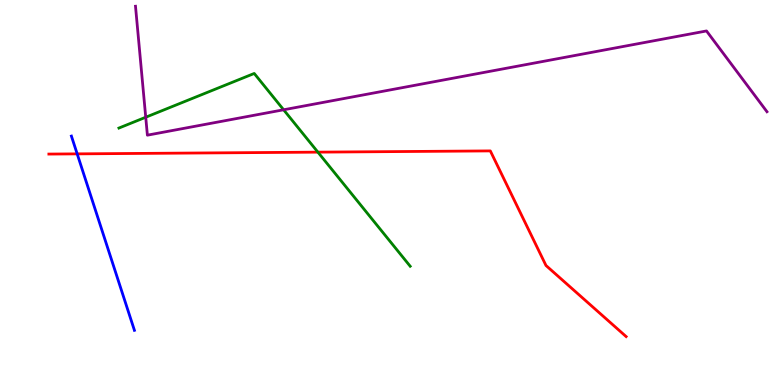[{'lines': ['blue', 'red'], 'intersections': [{'x': 0.996, 'y': 6.0}]}, {'lines': ['green', 'red'], 'intersections': [{'x': 4.1, 'y': 6.05}]}, {'lines': ['purple', 'red'], 'intersections': []}, {'lines': ['blue', 'green'], 'intersections': []}, {'lines': ['blue', 'purple'], 'intersections': []}, {'lines': ['green', 'purple'], 'intersections': [{'x': 1.88, 'y': 6.95}, {'x': 3.66, 'y': 7.15}]}]